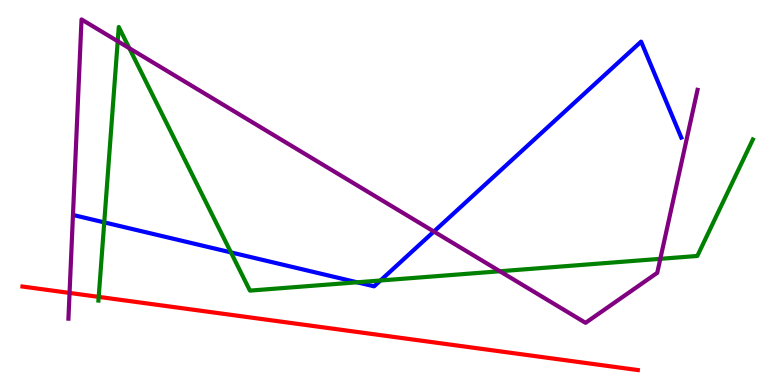[{'lines': ['blue', 'red'], 'intersections': []}, {'lines': ['green', 'red'], 'intersections': [{'x': 1.27, 'y': 2.29}]}, {'lines': ['purple', 'red'], 'intersections': [{'x': 0.897, 'y': 2.39}]}, {'lines': ['blue', 'green'], 'intersections': [{'x': 1.35, 'y': 4.22}, {'x': 2.98, 'y': 3.44}, {'x': 4.61, 'y': 2.67}, {'x': 4.91, 'y': 2.71}]}, {'lines': ['blue', 'purple'], 'intersections': [{'x': 5.6, 'y': 3.99}]}, {'lines': ['green', 'purple'], 'intersections': [{'x': 1.52, 'y': 8.93}, {'x': 1.67, 'y': 8.75}, {'x': 6.45, 'y': 2.95}, {'x': 8.52, 'y': 3.28}]}]